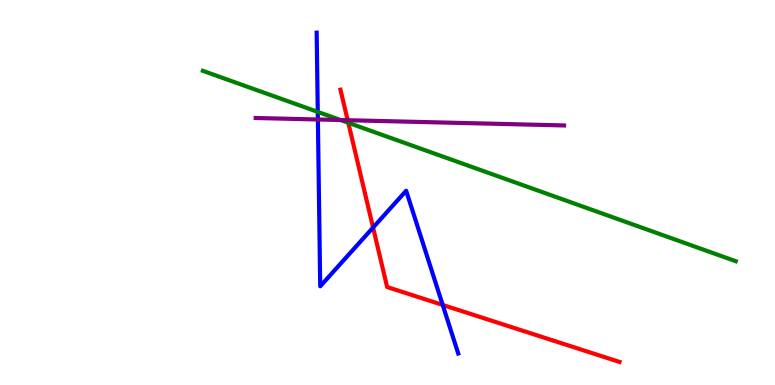[{'lines': ['blue', 'red'], 'intersections': [{'x': 4.81, 'y': 4.09}, {'x': 5.71, 'y': 2.08}]}, {'lines': ['green', 'red'], 'intersections': [{'x': 4.49, 'y': 6.81}]}, {'lines': ['purple', 'red'], 'intersections': [{'x': 4.49, 'y': 6.88}]}, {'lines': ['blue', 'green'], 'intersections': [{'x': 4.1, 'y': 7.09}]}, {'lines': ['blue', 'purple'], 'intersections': [{'x': 4.1, 'y': 6.9}]}, {'lines': ['green', 'purple'], 'intersections': [{'x': 4.39, 'y': 6.88}]}]